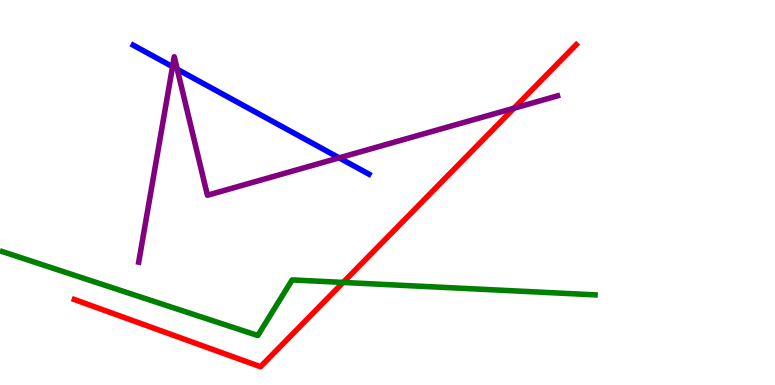[{'lines': ['blue', 'red'], 'intersections': []}, {'lines': ['green', 'red'], 'intersections': [{'x': 4.43, 'y': 2.66}]}, {'lines': ['purple', 'red'], 'intersections': [{'x': 6.63, 'y': 7.19}]}, {'lines': ['blue', 'green'], 'intersections': []}, {'lines': ['blue', 'purple'], 'intersections': [{'x': 2.23, 'y': 8.27}, {'x': 2.29, 'y': 8.2}, {'x': 4.38, 'y': 5.9}]}, {'lines': ['green', 'purple'], 'intersections': []}]